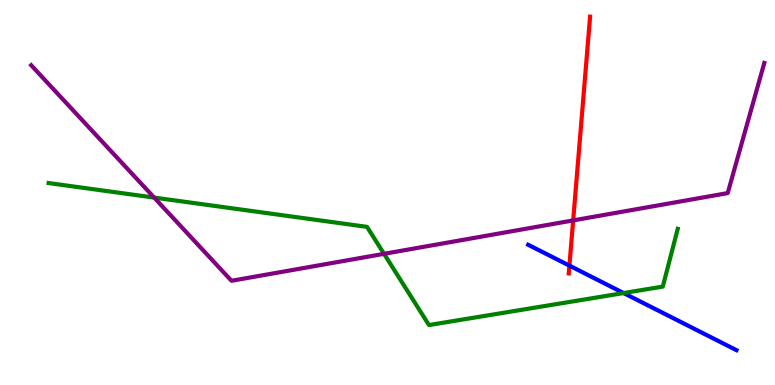[{'lines': ['blue', 'red'], 'intersections': [{'x': 7.35, 'y': 3.1}]}, {'lines': ['green', 'red'], 'intersections': []}, {'lines': ['purple', 'red'], 'intersections': [{'x': 7.4, 'y': 4.28}]}, {'lines': ['blue', 'green'], 'intersections': [{'x': 8.05, 'y': 2.39}]}, {'lines': ['blue', 'purple'], 'intersections': []}, {'lines': ['green', 'purple'], 'intersections': [{'x': 1.99, 'y': 4.87}, {'x': 4.96, 'y': 3.41}]}]